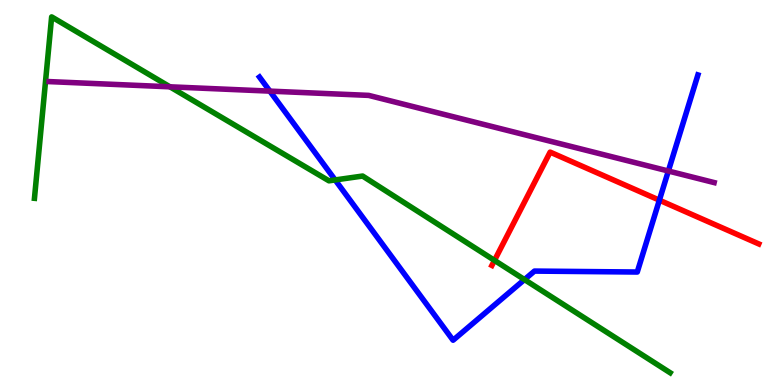[{'lines': ['blue', 'red'], 'intersections': [{'x': 8.51, 'y': 4.8}]}, {'lines': ['green', 'red'], 'intersections': [{'x': 6.38, 'y': 3.24}]}, {'lines': ['purple', 'red'], 'intersections': []}, {'lines': ['blue', 'green'], 'intersections': [{'x': 4.32, 'y': 5.33}, {'x': 6.77, 'y': 2.74}]}, {'lines': ['blue', 'purple'], 'intersections': [{'x': 3.48, 'y': 7.63}, {'x': 8.62, 'y': 5.56}]}, {'lines': ['green', 'purple'], 'intersections': [{'x': 2.19, 'y': 7.75}]}]